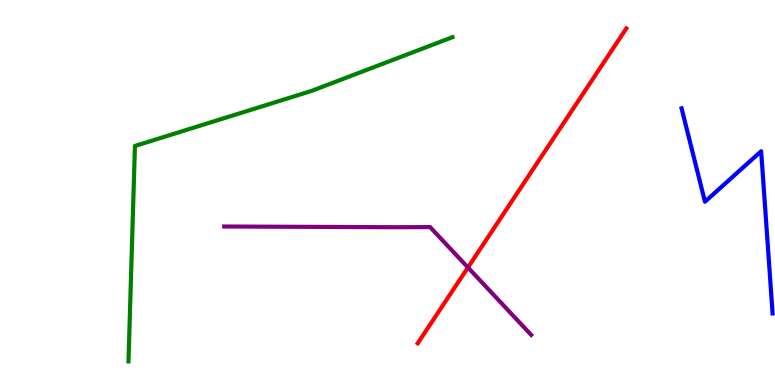[{'lines': ['blue', 'red'], 'intersections': []}, {'lines': ['green', 'red'], 'intersections': []}, {'lines': ['purple', 'red'], 'intersections': [{'x': 6.04, 'y': 3.05}]}, {'lines': ['blue', 'green'], 'intersections': []}, {'lines': ['blue', 'purple'], 'intersections': []}, {'lines': ['green', 'purple'], 'intersections': []}]